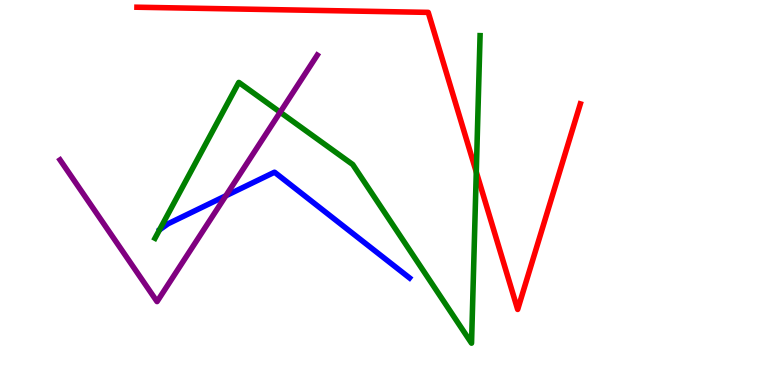[{'lines': ['blue', 'red'], 'intersections': []}, {'lines': ['green', 'red'], 'intersections': [{'x': 6.15, 'y': 5.53}]}, {'lines': ['purple', 'red'], 'intersections': []}, {'lines': ['blue', 'green'], 'intersections': []}, {'lines': ['blue', 'purple'], 'intersections': [{'x': 2.91, 'y': 4.91}]}, {'lines': ['green', 'purple'], 'intersections': [{'x': 3.61, 'y': 7.09}]}]